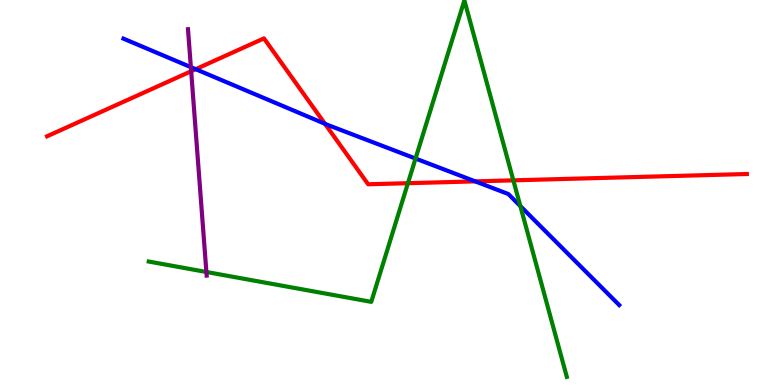[{'lines': ['blue', 'red'], 'intersections': [{'x': 2.53, 'y': 8.2}, {'x': 4.19, 'y': 6.78}, {'x': 6.13, 'y': 5.29}]}, {'lines': ['green', 'red'], 'intersections': [{'x': 5.26, 'y': 5.24}, {'x': 6.62, 'y': 5.32}]}, {'lines': ['purple', 'red'], 'intersections': [{'x': 2.47, 'y': 8.15}]}, {'lines': ['blue', 'green'], 'intersections': [{'x': 5.36, 'y': 5.88}, {'x': 6.71, 'y': 4.65}]}, {'lines': ['blue', 'purple'], 'intersections': [{'x': 2.46, 'y': 8.26}]}, {'lines': ['green', 'purple'], 'intersections': [{'x': 2.66, 'y': 2.94}]}]